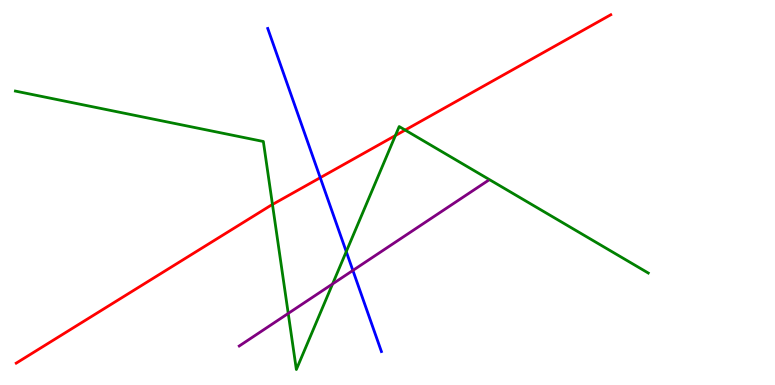[{'lines': ['blue', 'red'], 'intersections': [{'x': 4.13, 'y': 5.38}]}, {'lines': ['green', 'red'], 'intersections': [{'x': 3.52, 'y': 4.69}, {'x': 5.1, 'y': 6.48}, {'x': 5.23, 'y': 6.62}]}, {'lines': ['purple', 'red'], 'intersections': []}, {'lines': ['blue', 'green'], 'intersections': [{'x': 4.47, 'y': 3.46}]}, {'lines': ['blue', 'purple'], 'intersections': [{'x': 4.55, 'y': 2.98}]}, {'lines': ['green', 'purple'], 'intersections': [{'x': 3.72, 'y': 1.86}, {'x': 4.29, 'y': 2.62}]}]